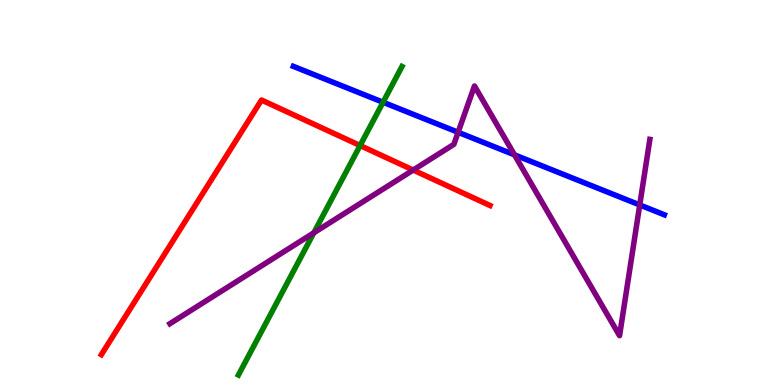[{'lines': ['blue', 'red'], 'intersections': []}, {'lines': ['green', 'red'], 'intersections': [{'x': 4.65, 'y': 6.22}]}, {'lines': ['purple', 'red'], 'intersections': [{'x': 5.33, 'y': 5.58}]}, {'lines': ['blue', 'green'], 'intersections': [{'x': 4.94, 'y': 7.34}]}, {'lines': ['blue', 'purple'], 'intersections': [{'x': 5.91, 'y': 6.56}, {'x': 6.64, 'y': 5.98}, {'x': 8.25, 'y': 4.68}]}, {'lines': ['green', 'purple'], 'intersections': [{'x': 4.05, 'y': 3.95}]}]